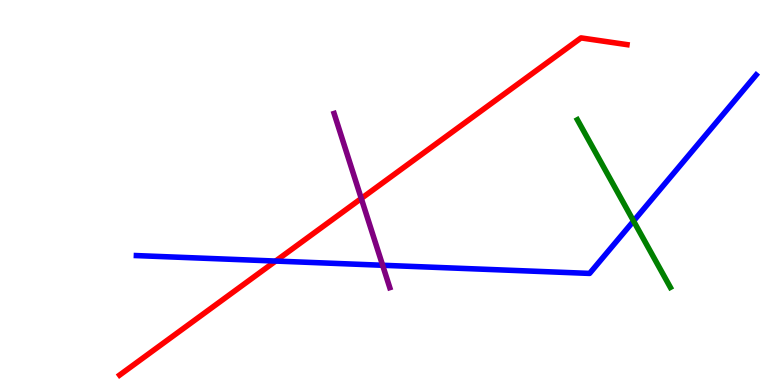[{'lines': ['blue', 'red'], 'intersections': [{'x': 3.56, 'y': 3.22}]}, {'lines': ['green', 'red'], 'intersections': []}, {'lines': ['purple', 'red'], 'intersections': [{'x': 4.66, 'y': 4.84}]}, {'lines': ['blue', 'green'], 'intersections': [{'x': 8.17, 'y': 4.26}]}, {'lines': ['blue', 'purple'], 'intersections': [{'x': 4.94, 'y': 3.11}]}, {'lines': ['green', 'purple'], 'intersections': []}]